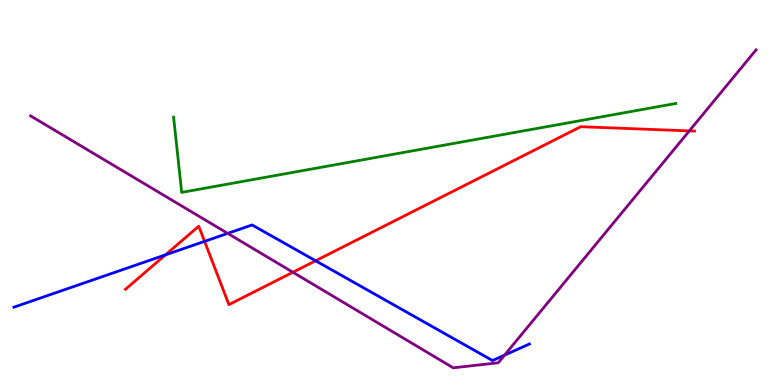[{'lines': ['blue', 'red'], 'intersections': [{'x': 2.13, 'y': 3.38}, {'x': 2.64, 'y': 3.73}, {'x': 4.07, 'y': 3.23}]}, {'lines': ['green', 'red'], 'intersections': []}, {'lines': ['purple', 'red'], 'intersections': [{'x': 3.78, 'y': 2.93}, {'x': 8.89, 'y': 6.6}]}, {'lines': ['blue', 'green'], 'intersections': []}, {'lines': ['blue', 'purple'], 'intersections': [{'x': 2.94, 'y': 3.94}, {'x': 6.51, 'y': 0.775}]}, {'lines': ['green', 'purple'], 'intersections': []}]